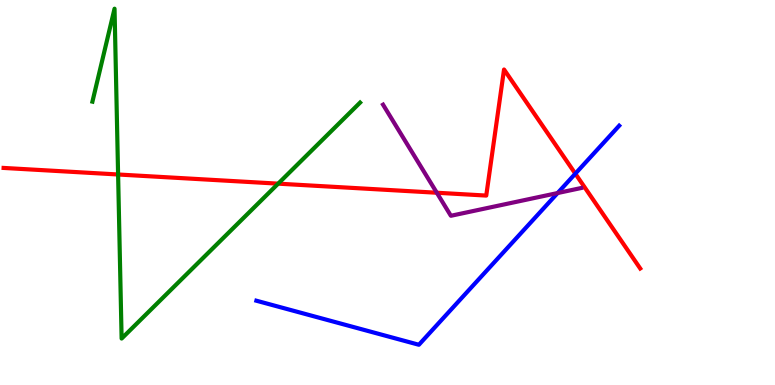[{'lines': ['blue', 'red'], 'intersections': [{'x': 7.42, 'y': 5.49}]}, {'lines': ['green', 'red'], 'intersections': [{'x': 1.52, 'y': 5.47}, {'x': 3.59, 'y': 5.23}]}, {'lines': ['purple', 'red'], 'intersections': [{'x': 5.64, 'y': 4.99}]}, {'lines': ['blue', 'green'], 'intersections': []}, {'lines': ['blue', 'purple'], 'intersections': [{'x': 7.2, 'y': 4.99}]}, {'lines': ['green', 'purple'], 'intersections': []}]